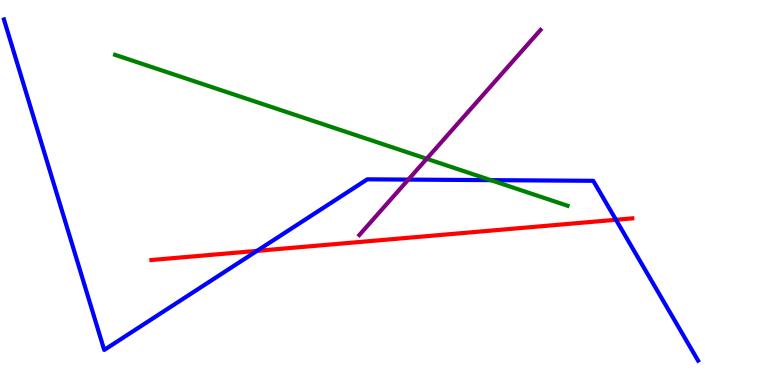[{'lines': ['blue', 'red'], 'intersections': [{'x': 3.32, 'y': 3.48}, {'x': 7.95, 'y': 4.29}]}, {'lines': ['green', 'red'], 'intersections': []}, {'lines': ['purple', 'red'], 'intersections': []}, {'lines': ['blue', 'green'], 'intersections': [{'x': 6.33, 'y': 5.32}]}, {'lines': ['blue', 'purple'], 'intersections': [{'x': 5.27, 'y': 5.34}]}, {'lines': ['green', 'purple'], 'intersections': [{'x': 5.51, 'y': 5.88}]}]